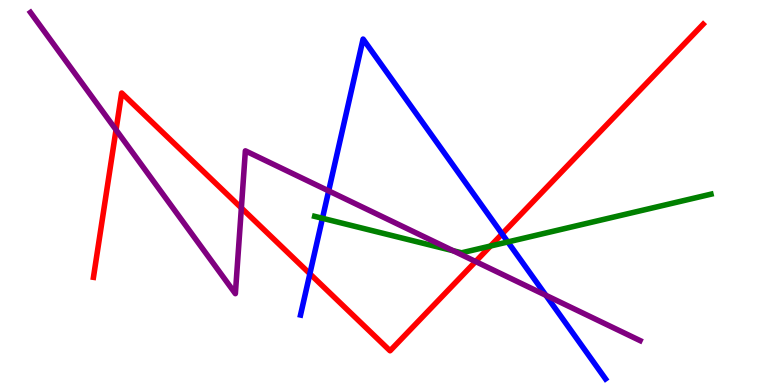[{'lines': ['blue', 'red'], 'intersections': [{'x': 4.0, 'y': 2.89}, {'x': 6.48, 'y': 3.92}]}, {'lines': ['green', 'red'], 'intersections': [{'x': 6.33, 'y': 3.61}]}, {'lines': ['purple', 'red'], 'intersections': [{'x': 1.5, 'y': 6.63}, {'x': 3.11, 'y': 4.6}, {'x': 6.14, 'y': 3.21}]}, {'lines': ['blue', 'green'], 'intersections': [{'x': 4.16, 'y': 4.33}, {'x': 6.55, 'y': 3.72}]}, {'lines': ['blue', 'purple'], 'intersections': [{'x': 4.24, 'y': 5.04}, {'x': 7.04, 'y': 2.33}]}, {'lines': ['green', 'purple'], 'intersections': [{'x': 5.85, 'y': 3.49}]}]